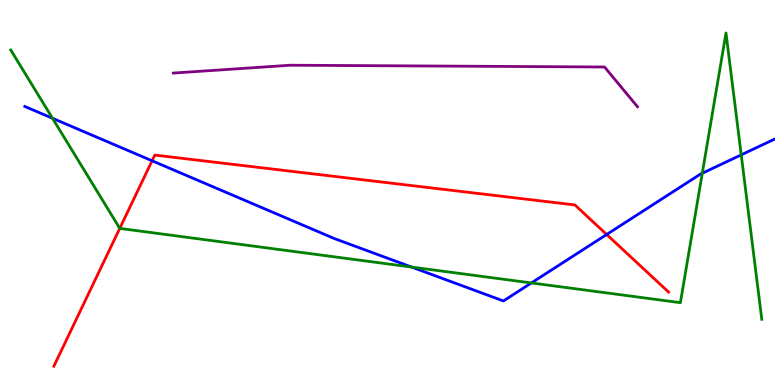[{'lines': ['blue', 'red'], 'intersections': [{'x': 1.96, 'y': 5.82}, {'x': 7.83, 'y': 3.91}]}, {'lines': ['green', 'red'], 'intersections': [{'x': 1.55, 'y': 4.07}]}, {'lines': ['purple', 'red'], 'intersections': []}, {'lines': ['blue', 'green'], 'intersections': [{'x': 0.677, 'y': 6.93}, {'x': 5.31, 'y': 3.06}, {'x': 6.86, 'y': 2.65}, {'x': 9.06, 'y': 5.5}, {'x': 9.56, 'y': 5.98}]}, {'lines': ['blue', 'purple'], 'intersections': []}, {'lines': ['green', 'purple'], 'intersections': []}]